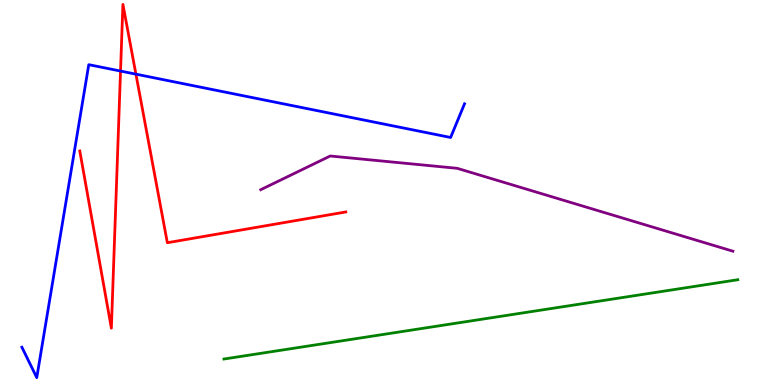[{'lines': ['blue', 'red'], 'intersections': [{'x': 1.56, 'y': 8.15}, {'x': 1.75, 'y': 8.07}]}, {'lines': ['green', 'red'], 'intersections': []}, {'lines': ['purple', 'red'], 'intersections': []}, {'lines': ['blue', 'green'], 'intersections': []}, {'lines': ['blue', 'purple'], 'intersections': []}, {'lines': ['green', 'purple'], 'intersections': []}]